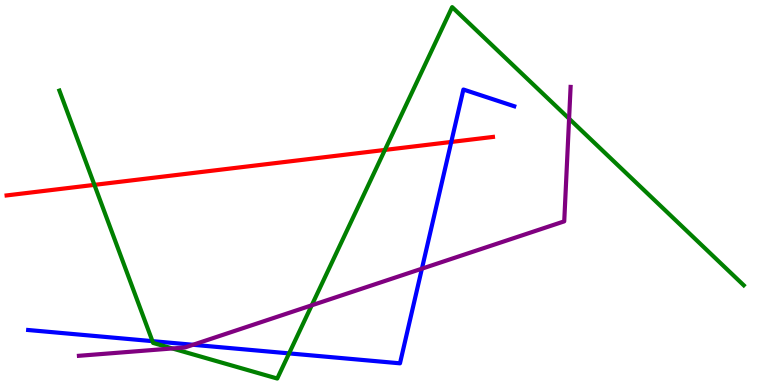[{'lines': ['blue', 'red'], 'intersections': [{'x': 5.82, 'y': 6.31}]}, {'lines': ['green', 'red'], 'intersections': [{'x': 1.22, 'y': 5.2}, {'x': 4.97, 'y': 6.11}]}, {'lines': ['purple', 'red'], 'intersections': []}, {'lines': ['blue', 'green'], 'intersections': [{'x': 1.97, 'y': 1.14}, {'x': 3.73, 'y': 0.821}]}, {'lines': ['blue', 'purple'], 'intersections': [{'x': 2.49, 'y': 1.04}, {'x': 5.44, 'y': 3.02}]}, {'lines': ['green', 'purple'], 'intersections': [{'x': 2.22, 'y': 0.949}, {'x': 4.02, 'y': 2.07}, {'x': 7.34, 'y': 6.92}]}]